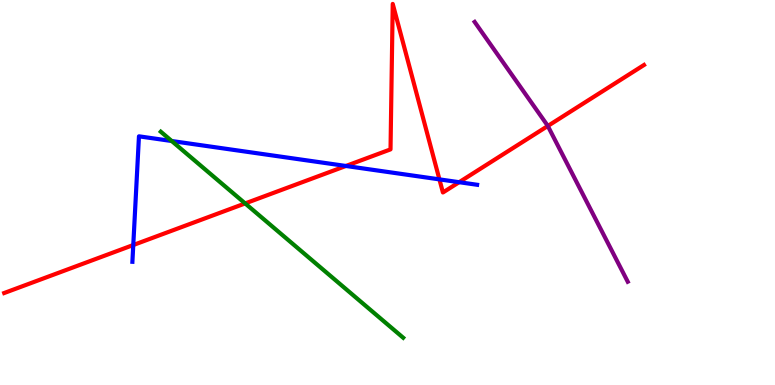[{'lines': ['blue', 'red'], 'intersections': [{'x': 1.72, 'y': 3.64}, {'x': 4.46, 'y': 5.69}, {'x': 5.67, 'y': 5.34}, {'x': 5.92, 'y': 5.27}]}, {'lines': ['green', 'red'], 'intersections': [{'x': 3.16, 'y': 4.72}]}, {'lines': ['purple', 'red'], 'intersections': [{'x': 7.07, 'y': 6.73}]}, {'lines': ['blue', 'green'], 'intersections': [{'x': 2.22, 'y': 6.34}]}, {'lines': ['blue', 'purple'], 'intersections': []}, {'lines': ['green', 'purple'], 'intersections': []}]